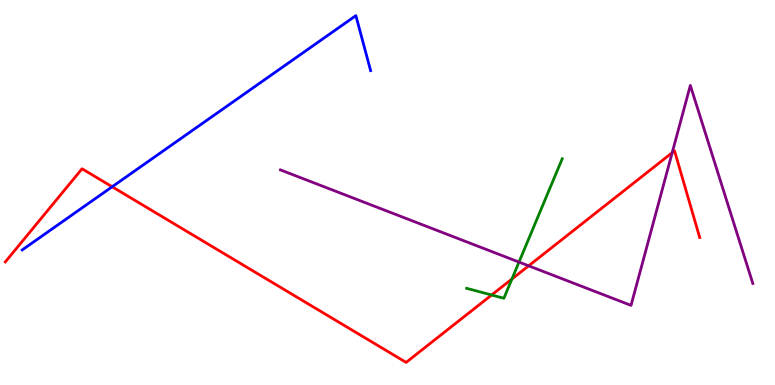[{'lines': ['blue', 'red'], 'intersections': [{'x': 1.45, 'y': 5.15}]}, {'lines': ['green', 'red'], 'intersections': [{'x': 6.34, 'y': 2.34}, {'x': 6.61, 'y': 2.75}]}, {'lines': ['purple', 'red'], 'intersections': [{'x': 6.82, 'y': 3.1}, {'x': 8.67, 'y': 6.03}]}, {'lines': ['blue', 'green'], 'intersections': []}, {'lines': ['blue', 'purple'], 'intersections': []}, {'lines': ['green', 'purple'], 'intersections': [{'x': 6.7, 'y': 3.19}]}]